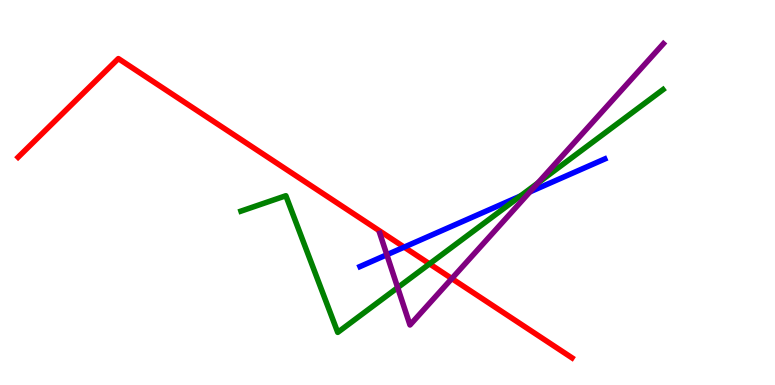[{'lines': ['blue', 'red'], 'intersections': [{'x': 5.22, 'y': 3.58}]}, {'lines': ['green', 'red'], 'intersections': [{'x': 5.54, 'y': 3.15}]}, {'lines': ['purple', 'red'], 'intersections': [{'x': 5.83, 'y': 2.76}]}, {'lines': ['blue', 'green'], 'intersections': [{'x': 6.71, 'y': 4.91}]}, {'lines': ['blue', 'purple'], 'intersections': [{'x': 4.99, 'y': 3.38}, {'x': 6.84, 'y': 5.02}]}, {'lines': ['green', 'purple'], 'intersections': [{'x': 5.13, 'y': 2.53}, {'x': 6.94, 'y': 5.25}]}]